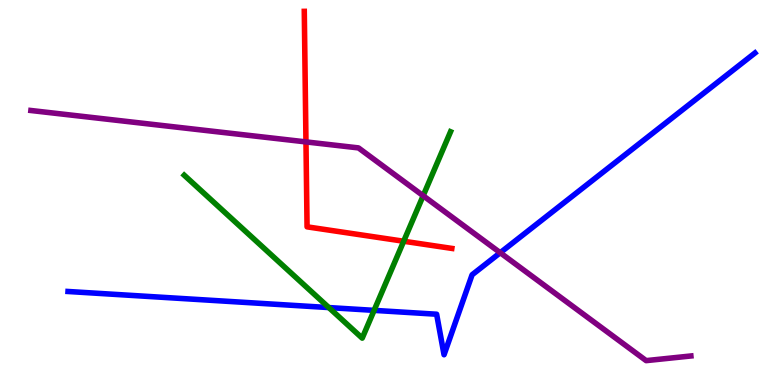[{'lines': ['blue', 'red'], 'intersections': []}, {'lines': ['green', 'red'], 'intersections': [{'x': 5.21, 'y': 3.73}]}, {'lines': ['purple', 'red'], 'intersections': [{'x': 3.95, 'y': 6.31}]}, {'lines': ['blue', 'green'], 'intersections': [{'x': 4.24, 'y': 2.01}, {'x': 4.83, 'y': 1.94}]}, {'lines': ['blue', 'purple'], 'intersections': [{'x': 6.45, 'y': 3.44}]}, {'lines': ['green', 'purple'], 'intersections': [{'x': 5.46, 'y': 4.92}]}]